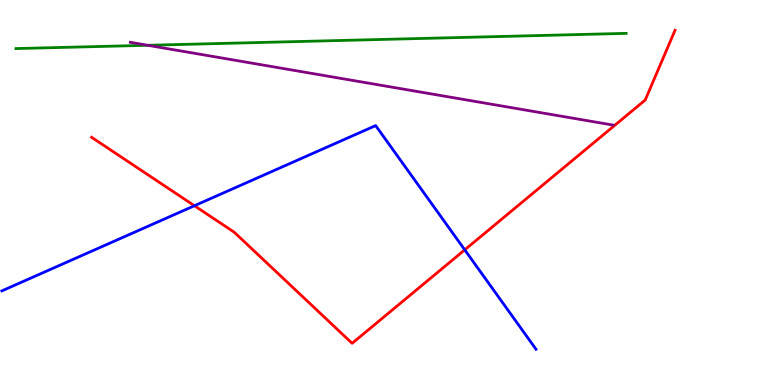[{'lines': ['blue', 'red'], 'intersections': [{'x': 2.51, 'y': 4.66}, {'x': 6.0, 'y': 3.51}]}, {'lines': ['green', 'red'], 'intersections': []}, {'lines': ['purple', 'red'], 'intersections': []}, {'lines': ['blue', 'green'], 'intersections': []}, {'lines': ['blue', 'purple'], 'intersections': []}, {'lines': ['green', 'purple'], 'intersections': [{'x': 1.91, 'y': 8.82}]}]